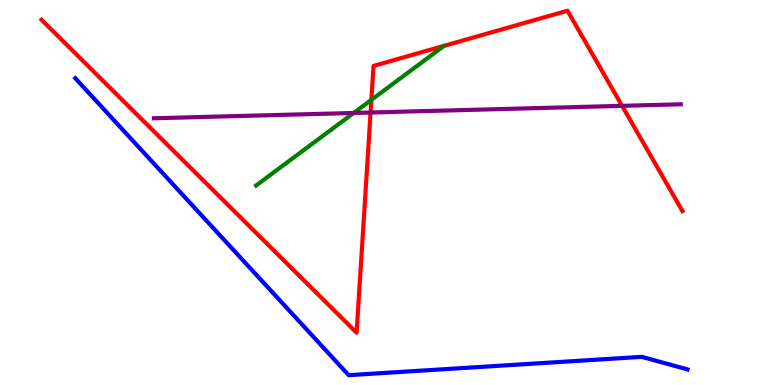[{'lines': ['blue', 'red'], 'intersections': []}, {'lines': ['green', 'red'], 'intersections': [{'x': 4.79, 'y': 7.41}]}, {'lines': ['purple', 'red'], 'intersections': [{'x': 4.78, 'y': 7.08}, {'x': 8.03, 'y': 7.25}]}, {'lines': ['blue', 'green'], 'intersections': []}, {'lines': ['blue', 'purple'], 'intersections': []}, {'lines': ['green', 'purple'], 'intersections': [{'x': 4.56, 'y': 7.07}]}]